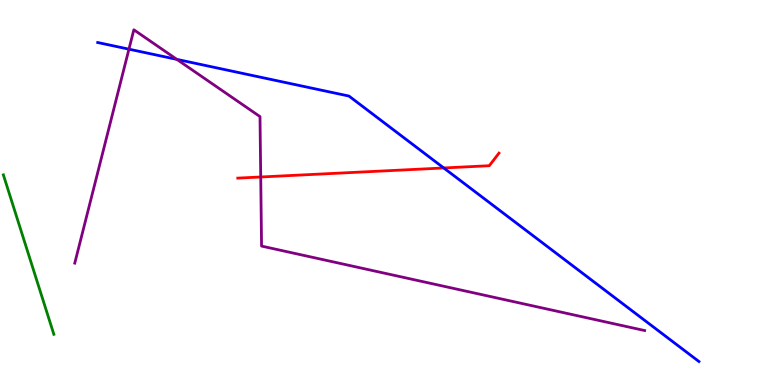[{'lines': ['blue', 'red'], 'intersections': [{'x': 5.73, 'y': 5.64}]}, {'lines': ['green', 'red'], 'intersections': []}, {'lines': ['purple', 'red'], 'intersections': [{'x': 3.36, 'y': 5.4}]}, {'lines': ['blue', 'green'], 'intersections': []}, {'lines': ['blue', 'purple'], 'intersections': [{'x': 1.66, 'y': 8.72}, {'x': 2.28, 'y': 8.46}]}, {'lines': ['green', 'purple'], 'intersections': []}]